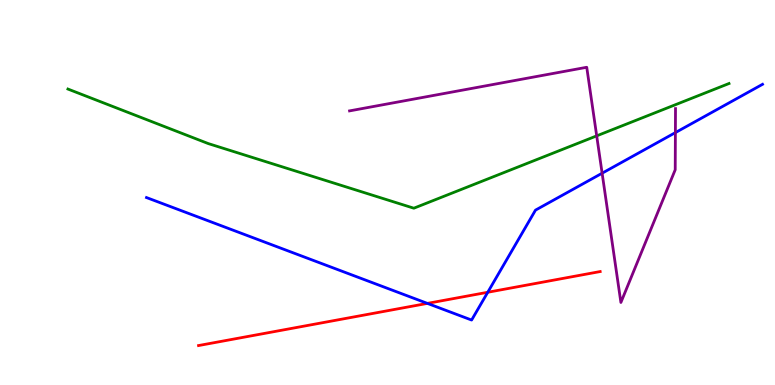[{'lines': ['blue', 'red'], 'intersections': [{'x': 5.51, 'y': 2.12}, {'x': 6.29, 'y': 2.41}]}, {'lines': ['green', 'red'], 'intersections': []}, {'lines': ['purple', 'red'], 'intersections': []}, {'lines': ['blue', 'green'], 'intersections': []}, {'lines': ['blue', 'purple'], 'intersections': [{'x': 7.77, 'y': 5.5}, {'x': 8.71, 'y': 6.56}]}, {'lines': ['green', 'purple'], 'intersections': [{'x': 7.7, 'y': 6.47}]}]